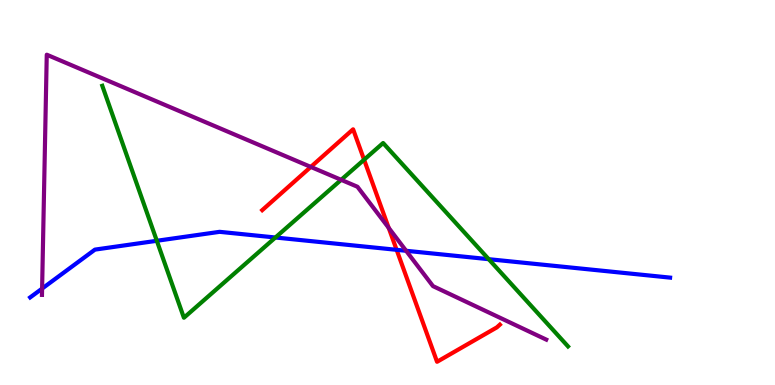[{'lines': ['blue', 'red'], 'intersections': [{'x': 5.12, 'y': 3.51}]}, {'lines': ['green', 'red'], 'intersections': [{'x': 4.7, 'y': 5.85}]}, {'lines': ['purple', 'red'], 'intersections': [{'x': 4.01, 'y': 5.66}, {'x': 5.02, 'y': 4.08}]}, {'lines': ['blue', 'green'], 'intersections': [{'x': 2.02, 'y': 3.75}, {'x': 3.55, 'y': 3.83}, {'x': 6.31, 'y': 3.27}]}, {'lines': ['blue', 'purple'], 'intersections': [{'x': 0.543, 'y': 2.5}, {'x': 5.24, 'y': 3.49}]}, {'lines': ['green', 'purple'], 'intersections': [{'x': 4.4, 'y': 5.33}]}]